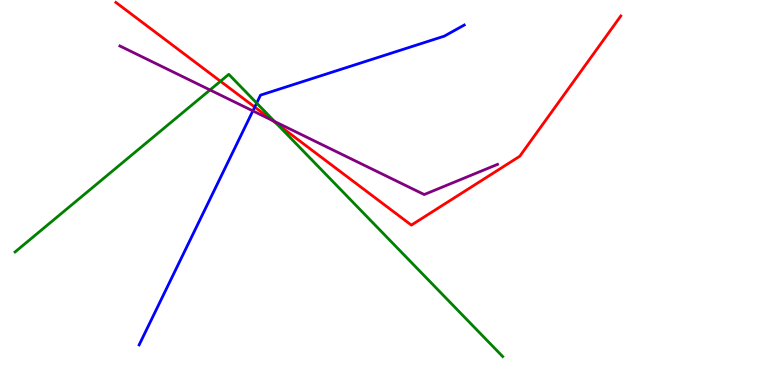[{'lines': ['blue', 'red'], 'intersections': [{'x': 3.29, 'y': 7.22}]}, {'lines': ['green', 'red'], 'intersections': [{'x': 2.84, 'y': 7.89}, {'x': 3.57, 'y': 6.79}]}, {'lines': ['purple', 'red'], 'intersections': [{'x': 3.52, 'y': 6.87}]}, {'lines': ['blue', 'green'], 'intersections': [{'x': 3.31, 'y': 7.32}]}, {'lines': ['blue', 'purple'], 'intersections': [{'x': 3.26, 'y': 7.12}]}, {'lines': ['green', 'purple'], 'intersections': [{'x': 2.71, 'y': 7.66}, {'x': 3.54, 'y': 6.85}]}]